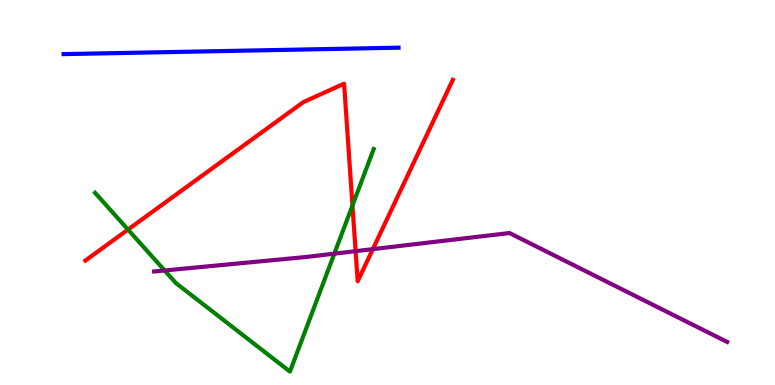[{'lines': ['blue', 'red'], 'intersections': []}, {'lines': ['green', 'red'], 'intersections': [{'x': 1.65, 'y': 4.04}, {'x': 4.55, 'y': 4.66}]}, {'lines': ['purple', 'red'], 'intersections': [{'x': 4.59, 'y': 3.48}, {'x': 4.81, 'y': 3.53}]}, {'lines': ['blue', 'green'], 'intersections': []}, {'lines': ['blue', 'purple'], 'intersections': []}, {'lines': ['green', 'purple'], 'intersections': [{'x': 2.12, 'y': 2.97}, {'x': 4.31, 'y': 3.41}]}]